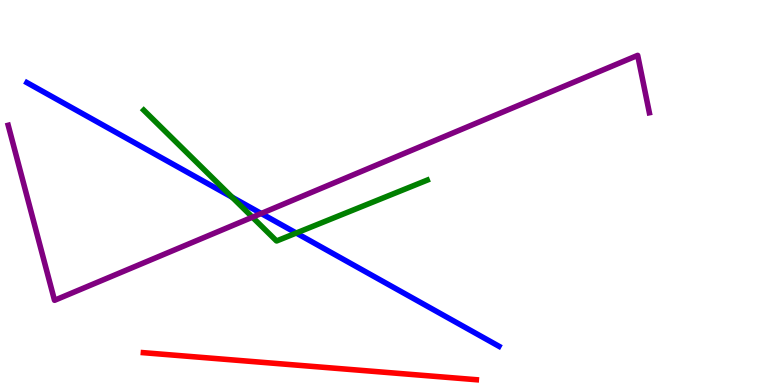[{'lines': ['blue', 'red'], 'intersections': []}, {'lines': ['green', 'red'], 'intersections': []}, {'lines': ['purple', 'red'], 'intersections': []}, {'lines': ['blue', 'green'], 'intersections': [{'x': 3.0, 'y': 4.88}, {'x': 3.82, 'y': 3.95}]}, {'lines': ['blue', 'purple'], 'intersections': [{'x': 3.37, 'y': 4.45}]}, {'lines': ['green', 'purple'], 'intersections': [{'x': 3.26, 'y': 4.36}]}]